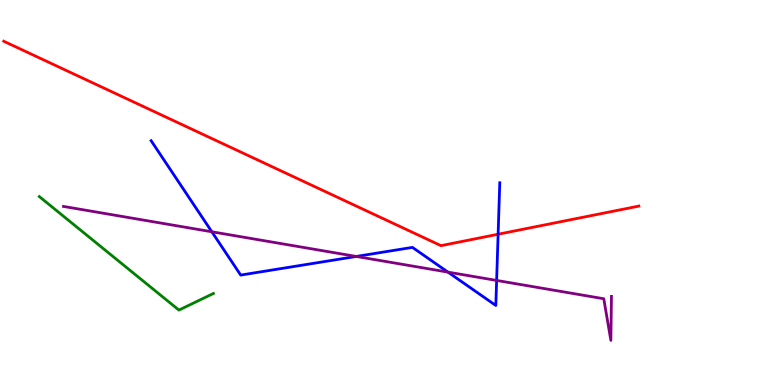[{'lines': ['blue', 'red'], 'intersections': [{'x': 6.43, 'y': 3.92}]}, {'lines': ['green', 'red'], 'intersections': []}, {'lines': ['purple', 'red'], 'intersections': []}, {'lines': ['blue', 'green'], 'intersections': []}, {'lines': ['blue', 'purple'], 'intersections': [{'x': 2.73, 'y': 3.98}, {'x': 4.6, 'y': 3.34}, {'x': 5.78, 'y': 2.93}, {'x': 6.41, 'y': 2.72}]}, {'lines': ['green', 'purple'], 'intersections': []}]